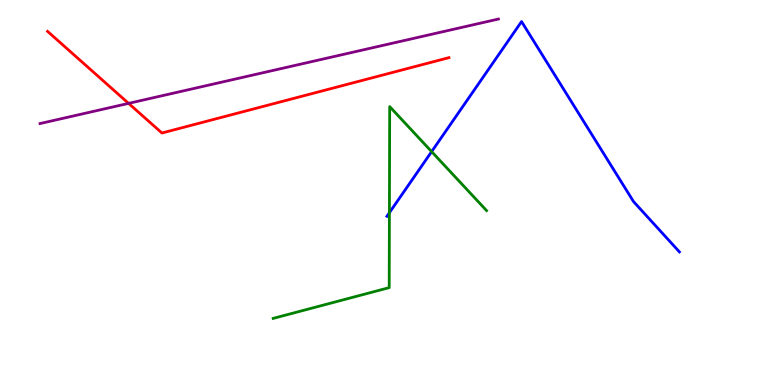[{'lines': ['blue', 'red'], 'intersections': []}, {'lines': ['green', 'red'], 'intersections': []}, {'lines': ['purple', 'red'], 'intersections': [{'x': 1.66, 'y': 7.32}]}, {'lines': ['blue', 'green'], 'intersections': [{'x': 5.02, 'y': 4.48}, {'x': 5.57, 'y': 6.06}]}, {'lines': ['blue', 'purple'], 'intersections': []}, {'lines': ['green', 'purple'], 'intersections': []}]